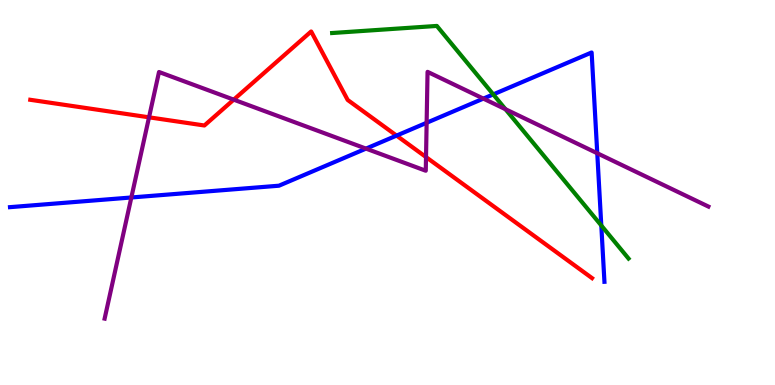[{'lines': ['blue', 'red'], 'intersections': [{'x': 5.12, 'y': 6.48}]}, {'lines': ['green', 'red'], 'intersections': []}, {'lines': ['purple', 'red'], 'intersections': [{'x': 1.92, 'y': 6.95}, {'x': 3.02, 'y': 7.41}, {'x': 5.5, 'y': 5.92}]}, {'lines': ['blue', 'green'], 'intersections': [{'x': 6.36, 'y': 7.55}, {'x': 7.76, 'y': 4.14}]}, {'lines': ['blue', 'purple'], 'intersections': [{'x': 1.69, 'y': 4.87}, {'x': 4.72, 'y': 6.14}, {'x': 5.5, 'y': 6.81}, {'x': 6.24, 'y': 7.44}, {'x': 7.71, 'y': 6.02}]}, {'lines': ['green', 'purple'], 'intersections': [{'x': 6.52, 'y': 7.16}]}]